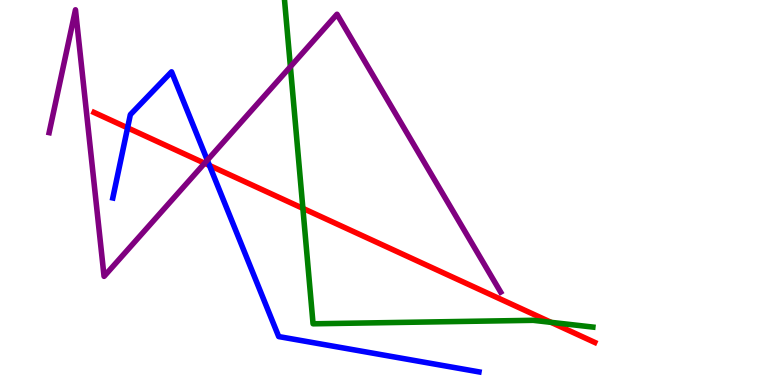[{'lines': ['blue', 'red'], 'intersections': [{'x': 1.65, 'y': 6.68}, {'x': 2.7, 'y': 5.7}]}, {'lines': ['green', 'red'], 'intersections': [{'x': 3.91, 'y': 4.59}, {'x': 7.11, 'y': 1.63}]}, {'lines': ['purple', 'red'], 'intersections': [{'x': 2.64, 'y': 5.76}]}, {'lines': ['blue', 'green'], 'intersections': []}, {'lines': ['blue', 'purple'], 'intersections': [{'x': 2.68, 'y': 5.84}]}, {'lines': ['green', 'purple'], 'intersections': [{'x': 3.75, 'y': 8.27}]}]